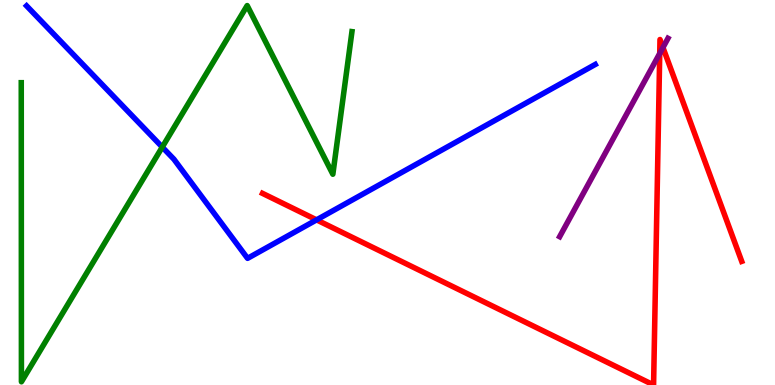[{'lines': ['blue', 'red'], 'intersections': [{'x': 4.08, 'y': 4.29}]}, {'lines': ['green', 'red'], 'intersections': []}, {'lines': ['purple', 'red'], 'intersections': [{'x': 8.51, 'y': 8.61}, {'x': 8.55, 'y': 8.77}]}, {'lines': ['blue', 'green'], 'intersections': [{'x': 2.09, 'y': 6.18}]}, {'lines': ['blue', 'purple'], 'intersections': []}, {'lines': ['green', 'purple'], 'intersections': []}]